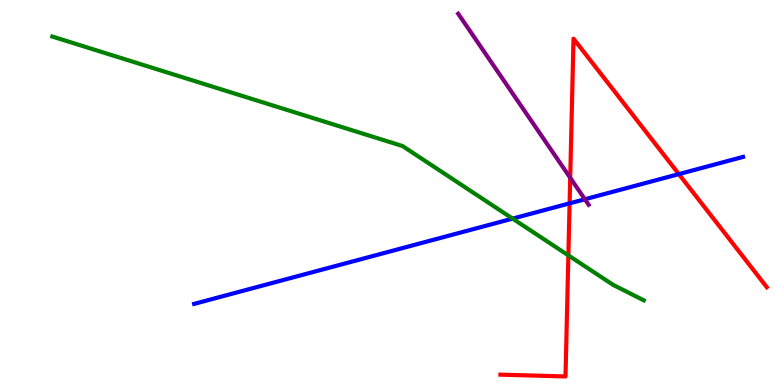[{'lines': ['blue', 'red'], 'intersections': [{'x': 7.35, 'y': 4.72}, {'x': 8.76, 'y': 5.48}]}, {'lines': ['green', 'red'], 'intersections': [{'x': 7.33, 'y': 3.37}]}, {'lines': ['purple', 'red'], 'intersections': [{'x': 7.36, 'y': 5.38}]}, {'lines': ['blue', 'green'], 'intersections': [{'x': 6.61, 'y': 4.32}]}, {'lines': ['blue', 'purple'], 'intersections': [{'x': 7.55, 'y': 4.82}]}, {'lines': ['green', 'purple'], 'intersections': []}]